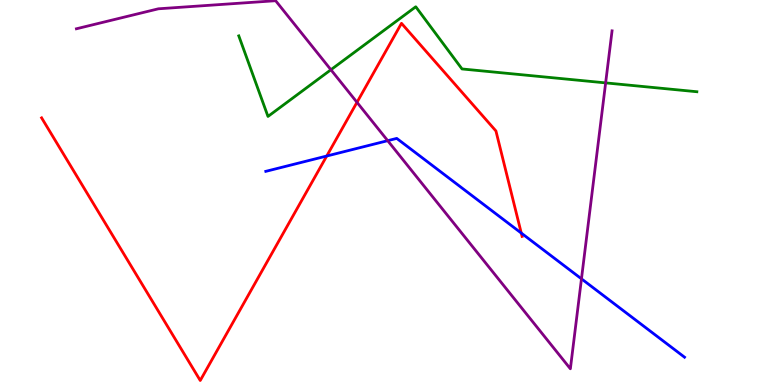[{'lines': ['blue', 'red'], 'intersections': [{'x': 4.22, 'y': 5.95}, {'x': 6.73, 'y': 3.95}]}, {'lines': ['green', 'red'], 'intersections': []}, {'lines': ['purple', 'red'], 'intersections': [{'x': 4.61, 'y': 7.34}]}, {'lines': ['blue', 'green'], 'intersections': []}, {'lines': ['blue', 'purple'], 'intersections': [{'x': 5.0, 'y': 6.35}, {'x': 7.5, 'y': 2.76}]}, {'lines': ['green', 'purple'], 'intersections': [{'x': 4.27, 'y': 8.19}, {'x': 7.81, 'y': 7.85}]}]